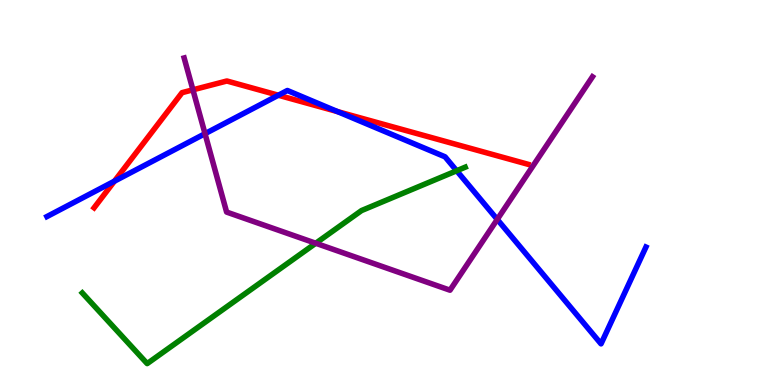[{'lines': ['blue', 'red'], 'intersections': [{'x': 1.48, 'y': 5.29}, {'x': 3.59, 'y': 7.53}, {'x': 4.36, 'y': 7.1}]}, {'lines': ['green', 'red'], 'intersections': []}, {'lines': ['purple', 'red'], 'intersections': [{'x': 2.49, 'y': 7.67}]}, {'lines': ['blue', 'green'], 'intersections': [{'x': 5.89, 'y': 5.56}]}, {'lines': ['blue', 'purple'], 'intersections': [{'x': 2.65, 'y': 6.53}, {'x': 6.42, 'y': 4.3}]}, {'lines': ['green', 'purple'], 'intersections': [{'x': 4.07, 'y': 3.68}]}]